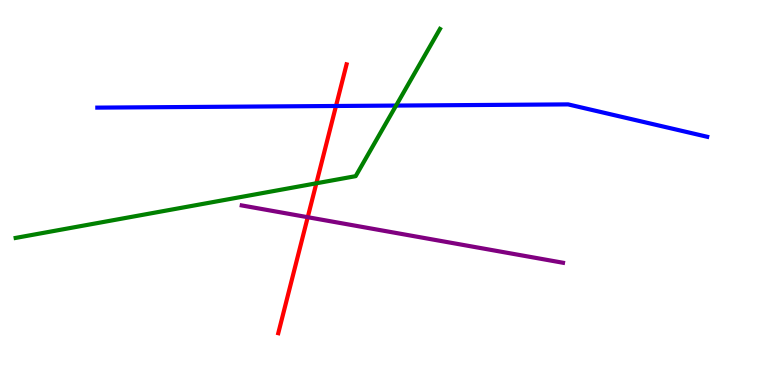[{'lines': ['blue', 'red'], 'intersections': [{'x': 4.34, 'y': 7.25}]}, {'lines': ['green', 'red'], 'intersections': [{'x': 4.08, 'y': 5.24}]}, {'lines': ['purple', 'red'], 'intersections': [{'x': 3.97, 'y': 4.36}]}, {'lines': ['blue', 'green'], 'intersections': [{'x': 5.11, 'y': 7.26}]}, {'lines': ['blue', 'purple'], 'intersections': []}, {'lines': ['green', 'purple'], 'intersections': []}]